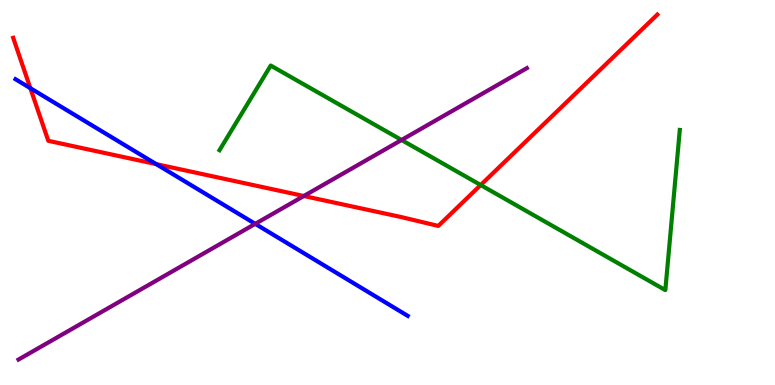[{'lines': ['blue', 'red'], 'intersections': [{'x': 0.392, 'y': 7.71}, {'x': 2.02, 'y': 5.74}]}, {'lines': ['green', 'red'], 'intersections': [{'x': 6.2, 'y': 5.19}]}, {'lines': ['purple', 'red'], 'intersections': [{'x': 3.92, 'y': 4.91}]}, {'lines': ['blue', 'green'], 'intersections': []}, {'lines': ['blue', 'purple'], 'intersections': [{'x': 3.29, 'y': 4.19}]}, {'lines': ['green', 'purple'], 'intersections': [{'x': 5.18, 'y': 6.36}]}]